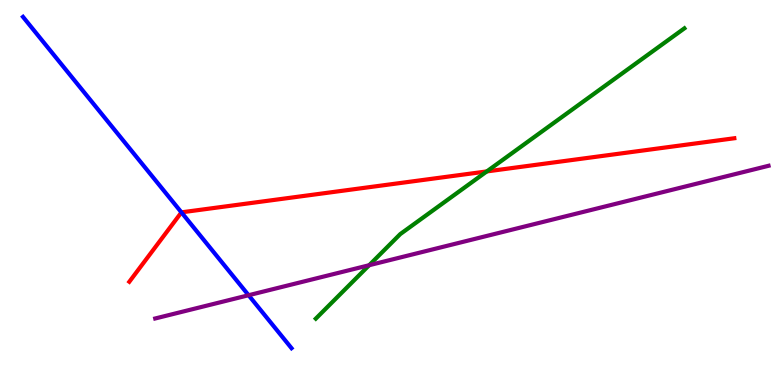[{'lines': ['blue', 'red'], 'intersections': [{'x': 2.34, 'y': 4.48}]}, {'lines': ['green', 'red'], 'intersections': [{'x': 6.28, 'y': 5.55}]}, {'lines': ['purple', 'red'], 'intersections': []}, {'lines': ['blue', 'green'], 'intersections': []}, {'lines': ['blue', 'purple'], 'intersections': [{'x': 3.21, 'y': 2.33}]}, {'lines': ['green', 'purple'], 'intersections': [{'x': 4.76, 'y': 3.11}]}]